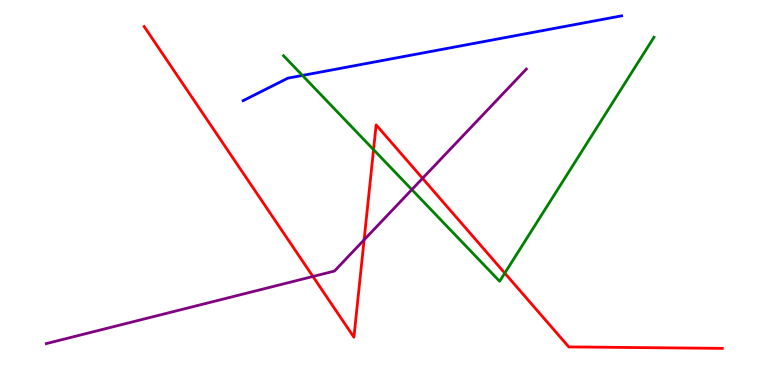[{'lines': ['blue', 'red'], 'intersections': []}, {'lines': ['green', 'red'], 'intersections': [{'x': 4.82, 'y': 6.11}, {'x': 6.51, 'y': 2.91}]}, {'lines': ['purple', 'red'], 'intersections': [{'x': 4.04, 'y': 2.82}, {'x': 4.7, 'y': 3.77}, {'x': 5.45, 'y': 5.37}]}, {'lines': ['blue', 'green'], 'intersections': [{'x': 3.9, 'y': 8.04}]}, {'lines': ['blue', 'purple'], 'intersections': []}, {'lines': ['green', 'purple'], 'intersections': [{'x': 5.31, 'y': 5.07}]}]